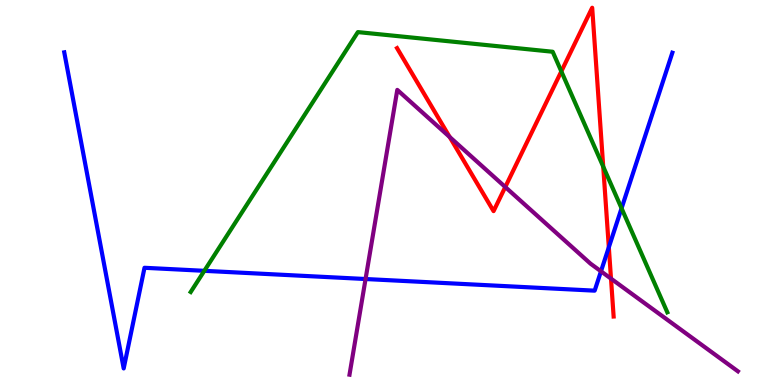[{'lines': ['blue', 'red'], 'intersections': [{'x': 7.86, 'y': 3.58}]}, {'lines': ['green', 'red'], 'intersections': [{'x': 7.24, 'y': 8.15}, {'x': 7.78, 'y': 5.67}]}, {'lines': ['purple', 'red'], 'intersections': [{'x': 5.8, 'y': 6.44}, {'x': 6.52, 'y': 5.14}, {'x': 7.88, 'y': 2.76}]}, {'lines': ['blue', 'green'], 'intersections': [{'x': 2.64, 'y': 2.97}, {'x': 8.02, 'y': 4.59}]}, {'lines': ['blue', 'purple'], 'intersections': [{'x': 4.72, 'y': 2.75}, {'x': 7.75, 'y': 2.95}]}, {'lines': ['green', 'purple'], 'intersections': []}]